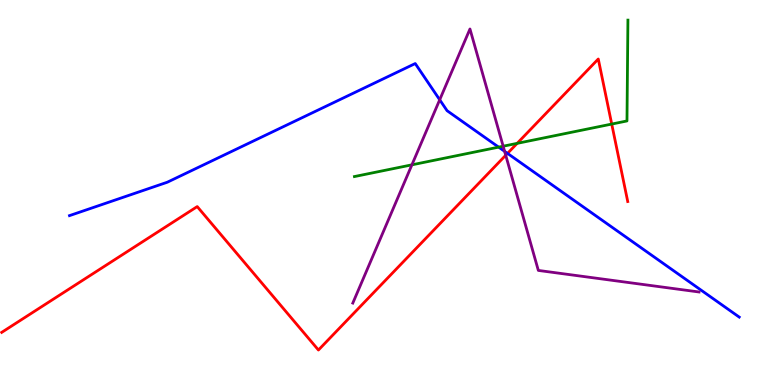[{'lines': ['blue', 'red'], 'intersections': [{'x': 6.55, 'y': 6.02}]}, {'lines': ['green', 'red'], 'intersections': [{'x': 6.67, 'y': 6.28}, {'x': 7.89, 'y': 6.78}]}, {'lines': ['purple', 'red'], 'intersections': [{'x': 6.53, 'y': 5.97}]}, {'lines': ['blue', 'green'], 'intersections': [{'x': 6.43, 'y': 6.18}]}, {'lines': ['blue', 'purple'], 'intersections': [{'x': 5.67, 'y': 7.41}, {'x': 6.51, 'y': 6.07}]}, {'lines': ['green', 'purple'], 'intersections': [{'x': 5.31, 'y': 5.72}, {'x': 6.49, 'y': 6.2}]}]